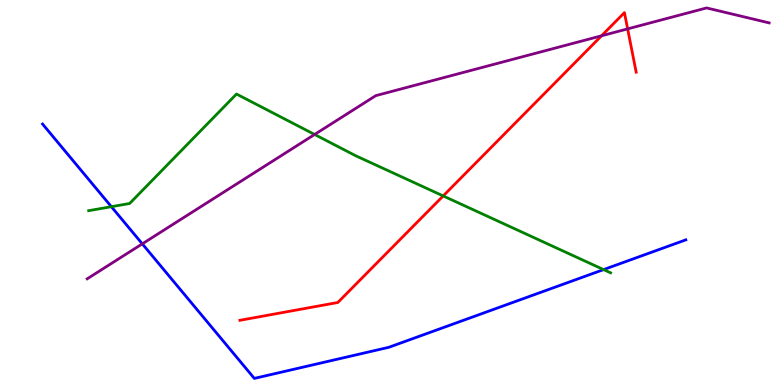[{'lines': ['blue', 'red'], 'intersections': []}, {'lines': ['green', 'red'], 'intersections': [{'x': 5.72, 'y': 4.91}]}, {'lines': ['purple', 'red'], 'intersections': [{'x': 7.76, 'y': 9.07}, {'x': 8.1, 'y': 9.25}]}, {'lines': ['blue', 'green'], 'intersections': [{'x': 1.44, 'y': 4.63}, {'x': 7.79, 'y': 3.0}]}, {'lines': ['blue', 'purple'], 'intersections': [{'x': 1.84, 'y': 3.67}]}, {'lines': ['green', 'purple'], 'intersections': [{'x': 4.06, 'y': 6.51}]}]